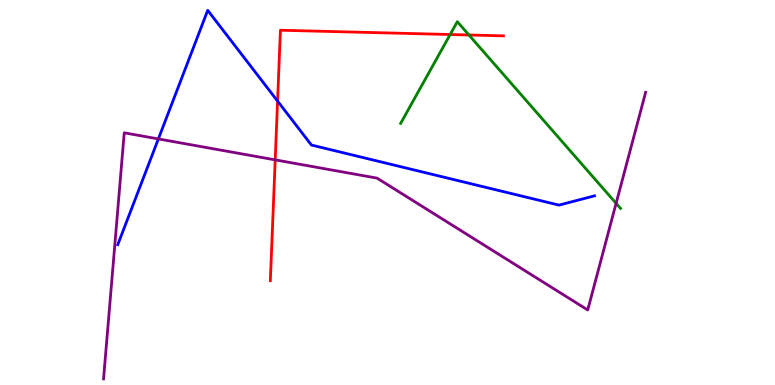[{'lines': ['blue', 'red'], 'intersections': [{'x': 3.58, 'y': 7.37}]}, {'lines': ['green', 'red'], 'intersections': [{'x': 5.81, 'y': 9.1}, {'x': 6.05, 'y': 9.09}]}, {'lines': ['purple', 'red'], 'intersections': [{'x': 3.55, 'y': 5.85}]}, {'lines': ['blue', 'green'], 'intersections': []}, {'lines': ['blue', 'purple'], 'intersections': [{'x': 2.04, 'y': 6.39}]}, {'lines': ['green', 'purple'], 'intersections': [{'x': 7.95, 'y': 4.72}]}]